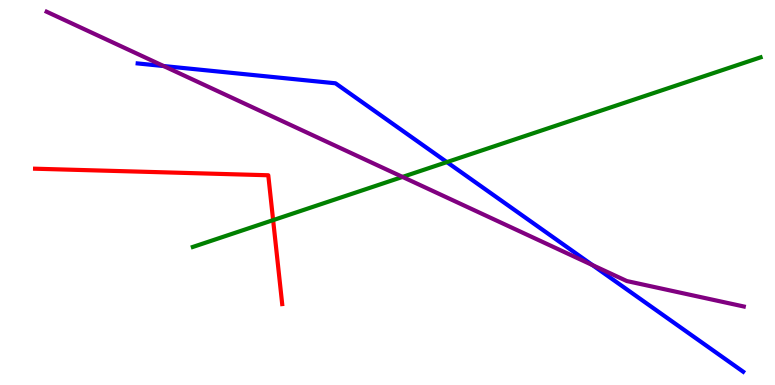[{'lines': ['blue', 'red'], 'intersections': []}, {'lines': ['green', 'red'], 'intersections': [{'x': 3.52, 'y': 4.28}]}, {'lines': ['purple', 'red'], 'intersections': []}, {'lines': ['blue', 'green'], 'intersections': [{'x': 5.77, 'y': 5.79}]}, {'lines': ['blue', 'purple'], 'intersections': [{'x': 2.11, 'y': 8.28}, {'x': 7.64, 'y': 3.11}]}, {'lines': ['green', 'purple'], 'intersections': [{'x': 5.19, 'y': 5.4}]}]